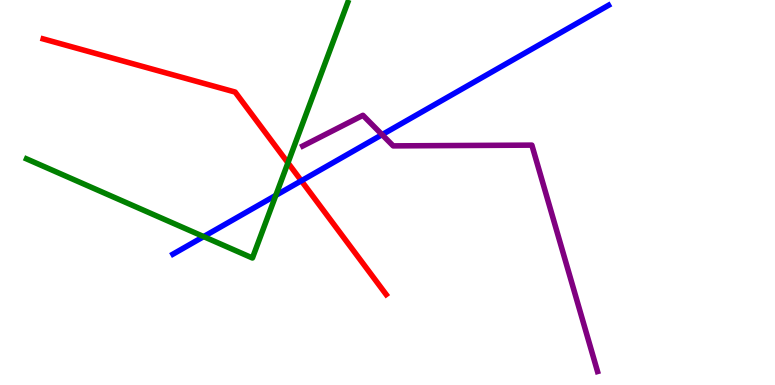[{'lines': ['blue', 'red'], 'intersections': [{'x': 3.89, 'y': 5.3}]}, {'lines': ['green', 'red'], 'intersections': [{'x': 3.72, 'y': 5.77}]}, {'lines': ['purple', 'red'], 'intersections': []}, {'lines': ['blue', 'green'], 'intersections': [{'x': 2.63, 'y': 3.85}, {'x': 3.56, 'y': 4.92}]}, {'lines': ['blue', 'purple'], 'intersections': [{'x': 4.93, 'y': 6.5}]}, {'lines': ['green', 'purple'], 'intersections': []}]